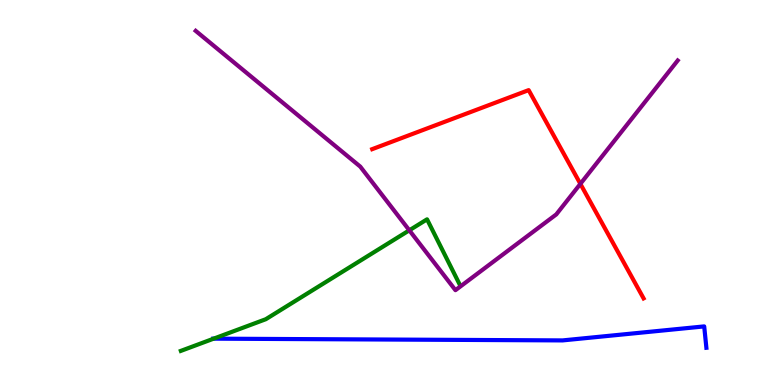[{'lines': ['blue', 'red'], 'intersections': []}, {'lines': ['green', 'red'], 'intersections': []}, {'lines': ['purple', 'red'], 'intersections': [{'x': 7.49, 'y': 5.22}]}, {'lines': ['blue', 'green'], 'intersections': [{'x': 2.76, 'y': 1.2}]}, {'lines': ['blue', 'purple'], 'intersections': []}, {'lines': ['green', 'purple'], 'intersections': [{'x': 5.28, 'y': 4.02}]}]